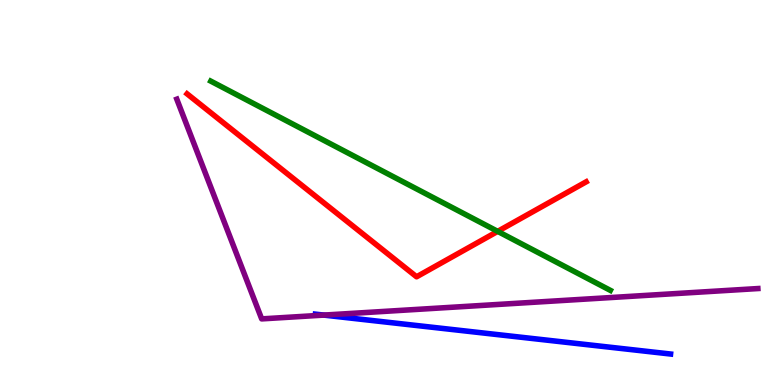[{'lines': ['blue', 'red'], 'intersections': []}, {'lines': ['green', 'red'], 'intersections': [{'x': 6.42, 'y': 3.99}]}, {'lines': ['purple', 'red'], 'intersections': []}, {'lines': ['blue', 'green'], 'intersections': []}, {'lines': ['blue', 'purple'], 'intersections': [{'x': 4.18, 'y': 1.82}]}, {'lines': ['green', 'purple'], 'intersections': []}]